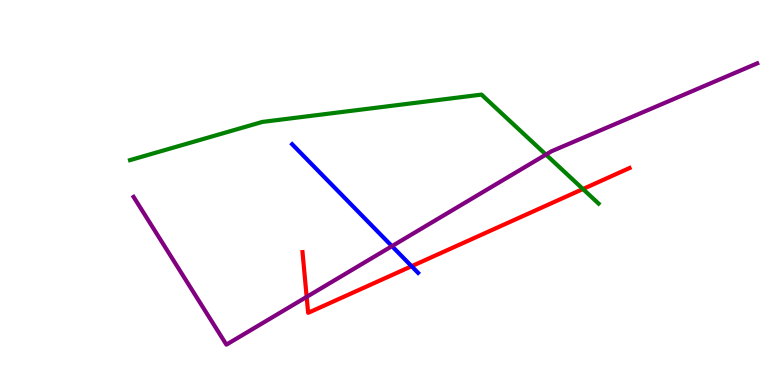[{'lines': ['blue', 'red'], 'intersections': [{'x': 5.31, 'y': 3.09}]}, {'lines': ['green', 'red'], 'intersections': [{'x': 7.52, 'y': 5.09}]}, {'lines': ['purple', 'red'], 'intersections': [{'x': 3.96, 'y': 2.29}]}, {'lines': ['blue', 'green'], 'intersections': []}, {'lines': ['blue', 'purple'], 'intersections': [{'x': 5.06, 'y': 3.61}]}, {'lines': ['green', 'purple'], 'intersections': [{'x': 7.04, 'y': 5.99}]}]